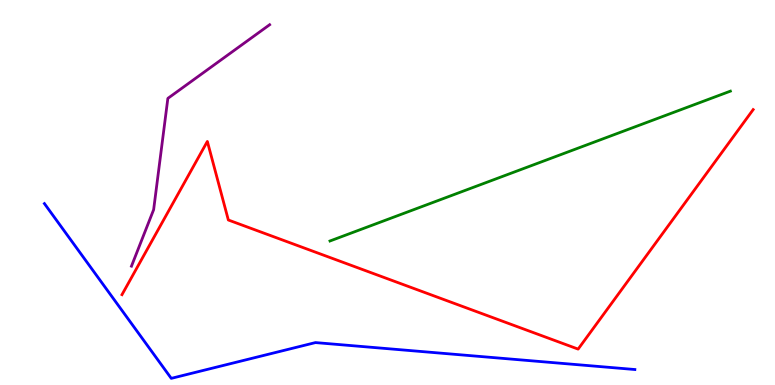[{'lines': ['blue', 'red'], 'intersections': []}, {'lines': ['green', 'red'], 'intersections': []}, {'lines': ['purple', 'red'], 'intersections': []}, {'lines': ['blue', 'green'], 'intersections': []}, {'lines': ['blue', 'purple'], 'intersections': []}, {'lines': ['green', 'purple'], 'intersections': []}]